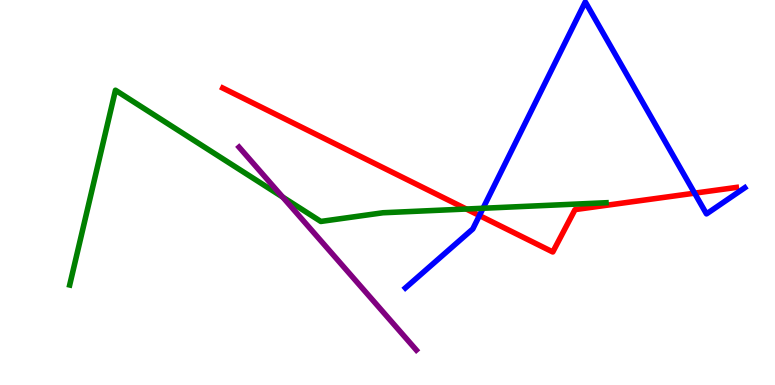[{'lines': ['blue', 'red'], 'intersections': [{'x': 6.19, 'y': 4.4}, {'x': 8.96, 'y': 4.98}]}, {'lines': ['green', 'red'], 'intersections': [{'x': 6.02, 'y': 4.57}]}, {'lines': ['purple', 'red'], 'intersections': []}, {'lines': ['blue', 'green'], 'intersections': [{'x': 6.23, 'y': 4.59}]}, {'lines': ['blue', 'purple'], 'intersections': []}, {'lines': ['green', 'purple'], 'intersections': [{'x': 3.65, 'y': 4.88}]}]